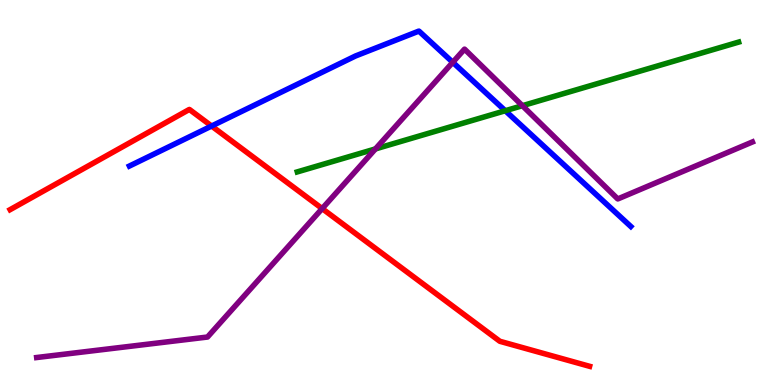[{'lines': ['blue', 'red'], 'intersections': [{'x': 2.73, 'y': 6.73}]}, {'lines': ['green', 'red'], 'intersections': []}, {'lines': ['purple', 'red'], 'intersections': [{'x': 4.16, 'y': 4.58}]}, {'lines': ['blue', 'green'], 'intersections': [{'x': 6.52, 'y': 7.12}]}, {'lines': ['blue', 'purple'], 'intersections': [{'x': 5.84, 'y': 8.38}]}, {'lines': ['green', 'purple'], 'intersections': [{'x': 4.84, 'y': 6.13}, {'x': 6.74, 'y': 7.25}]}]